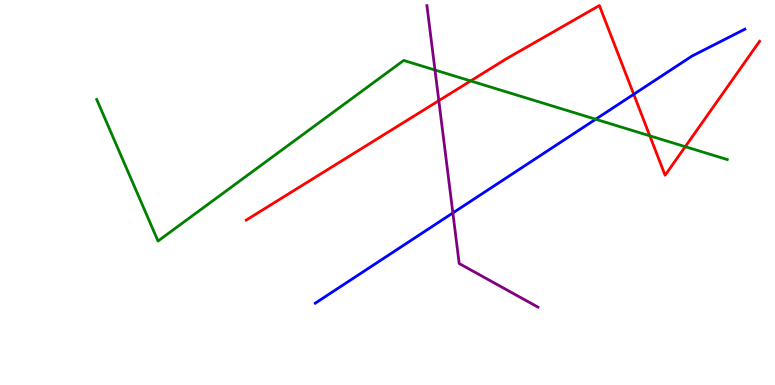[{'lines': ['blue', 'red'], 'intersections': [{'x': 8.18, 'y': 7.55}]}, {'lines': ['green', 'red'], 'intersections': [{'x': 6.07, 'y': 7.9}, {'x': 8.38, 'y': 6.47}, {'x': 8.84, 'y': 6.19}]}, {'lines': ['purple', 'red'], 'intersections': [{'x': 5.66, 'y': 7.39}]}, {'lines': ['blue', 'green'], 'intersections': [{'x': 7.69, 'y': 6.9}]}, {'lines': ['blue', 'purple'], 'intersections': [{'x': 5.84, 'y': 4.47}]}, {'lines': ['green', 'purple'], 'intersections': [{'x': 5.61, 'y': 8.18}]}]